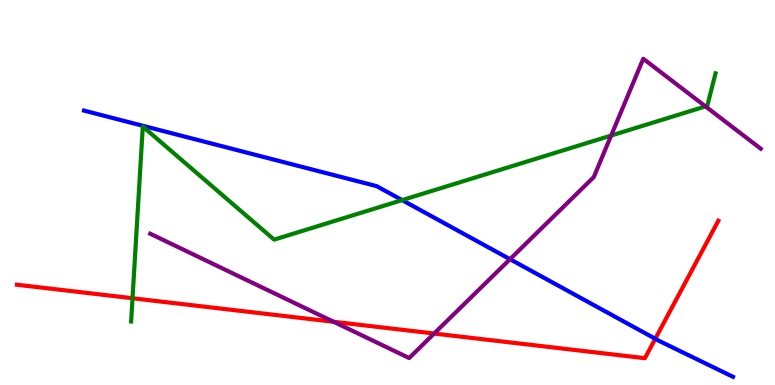[{'lines': ['blue', 'red'], 'intersections': [{'x': 8.46, 'y': 1.2}]}, {'lines': ['green', 'red'], 'intersections': [{'x': 1.71, 'y': 2.25}]}, {'lines': ['purple', 'red'], 'intersections': [{'x': 4.3, 'y': 1.64}, {'x': 5.6, 'y': 1.34}]}, {'lines': ['blue', 'green'], 'intersections': [{'x': 5.19, 'y': 4.8}]}, {'lines': ['blue', 'purple'], 'intersections': [{'x': 6.58, 'y': 3.27}]}, {'lines': ['green', 'purple'], 'intersections': [{'x': 7.89, 'y': 6.48}, {'x': 9.1, 'y': 7.24}]}]